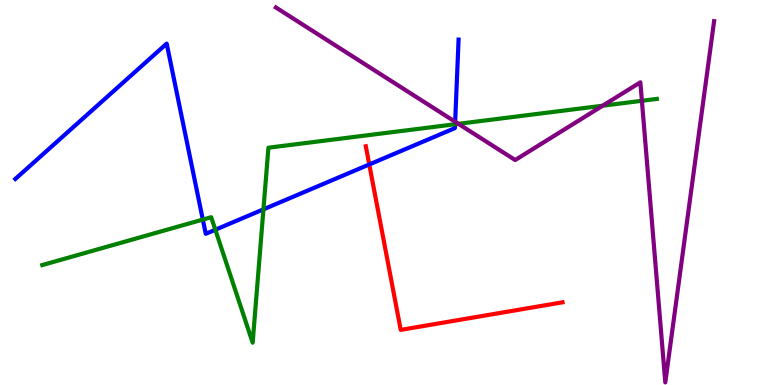[{'lines': ['blue', 'red'], 'intersections': [{'x': 4.76, 'y': 5.73}]}, {'lines': ['green', 'red'], 'intersections': []}, {'lines': ['purple', 'red'], 'intersections': []}, {'lines': ['blue', 'green'], 'intersections': [{'x': 2.62, 'y': 4.3}, {'x': 2.78, 'y': 4.03}, {'x': 3.4, 'y': 4.56}, {'x': 5.87, 'y': 6.77}]}, {'lines': ['blue', 'purple'], 'intersections': [{'x': 5.87, 'y': 6.84}]}, {'lines': ['green', 'purple'], 'intersections': [{'x': 5.91, 'y': 6.78}, {'x': 7.78, 'y': 7.25}, {'x': 8.28, 'y': 7.38}]}]